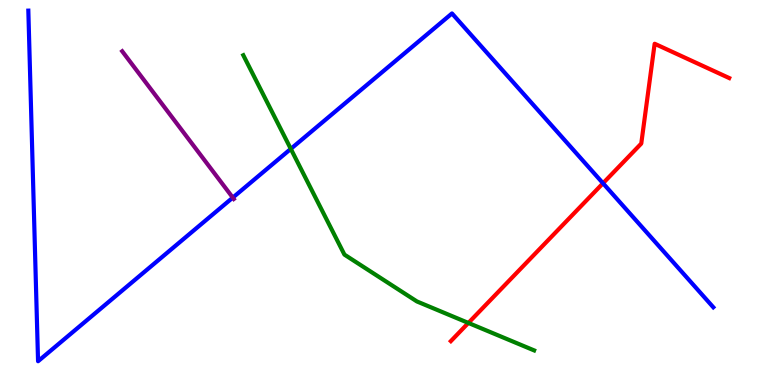[{'lines': ['blue', 'red'], 'intersections': [{'x': 7.78, 'y': 5.24}]}, {'lines': ['green', 'red'], 'intersections': [{'x': 6.04, 'y': 1.61}]}, {'lines': ['purple', 'red'], 'intersections': []}, {'lines': ['blue', 'green'], 'intersections': [{'x': 3.75, 'y': 6.13}]}, {'lines': ['blue', 'purple'], 'intersections': [{'x': 3.0, 'y': 4.87}]}, {'lines': ['green', 'purple'], 'intersections': []}]